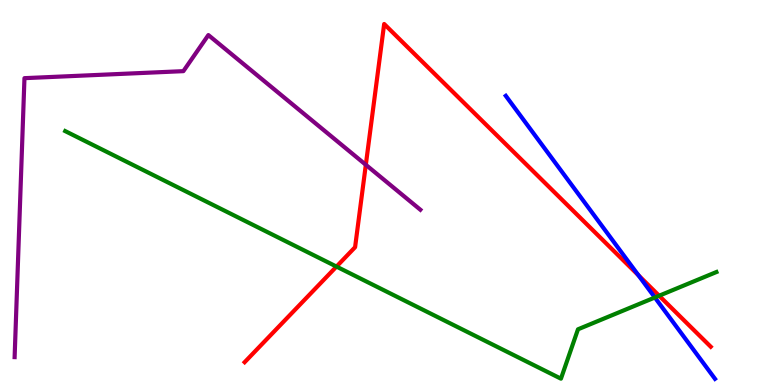[{'lines': ['blue', 'red'], 'intersections': [{'x': 8.24, 'y': 2.85}]}, {'lines': ['green', 'red'], 'intersections': [{'x': 4.34, 'y': 3.08}, {'x': 8.5, 'y': 2.32}]}, {'lines': ['purple', 'red'], 'intersections': [{'x': 4.72, 'y': 5.72}]}, {'lines': ['blue', 'green'], 'intersections': [{'x': 8.45, 'y': 2.27}]}, {'lines': ['blue', 'purple'], 'intersections': []}, {'lines': ['green', 'purple'], 'intersections': []}]